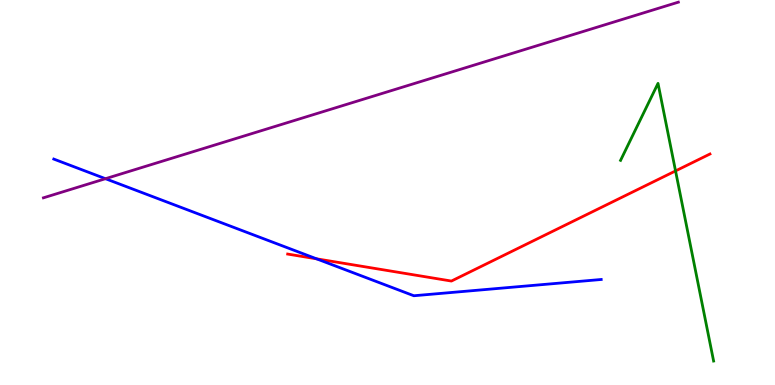[{'lines': ['blue', 'red'], 'intersections': [{'x': 4.08, 'y': 3.28}]}, {'lines': ['green', 'red'], 'intersections': [{'x': 8.72, 'y': 5.56}]}, {'lines': ['purple', 'red'], 'intersections': []}, {'lines': ['blue', 'green'], 'intersections': []}, {'lines': ['blue', 'purple'], 'intersections': [{'x': 1.36, 'y': 5.36}]}, {'lines': ['green', 'purple'], 'intersections': []}]